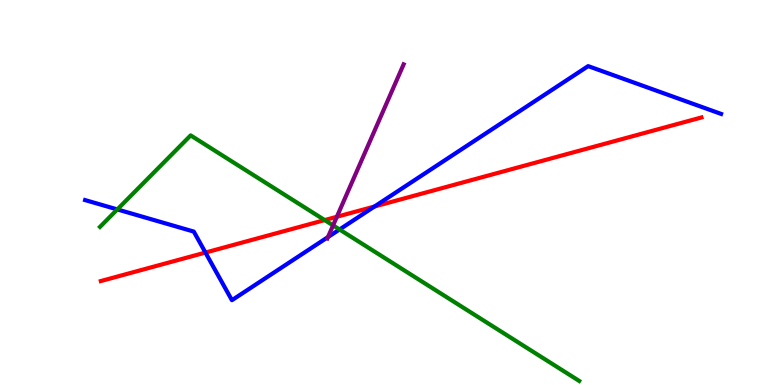[{'lines': ['blue', 'red'], 'intersections': [{'x': 2.65, 'y': 3.44}, {'x': 4.83, 'y': 4.64}]}, {'lines': ['green', 'red'], 'intersections': [{'x': 4.19, 'y': 4.28}]}, {'lines': ['purple', 'red'], 'intersections': [{'x': 4.35, 'y': 4.37}]}, {'lines': ['blue', 'green'], 'intersections': [{'x': 1.51, 'y': 4.56}, {'x': 4.38, 'y': 4.04}]}, {'lines': ['blue', 'purple'], 'intersections': [{'x': 4.23, 'y': 3.84}]}, {'lines': ['green', 'purple'], 'intersections': [{'x': 4.3, 'y': 4.15}]}]